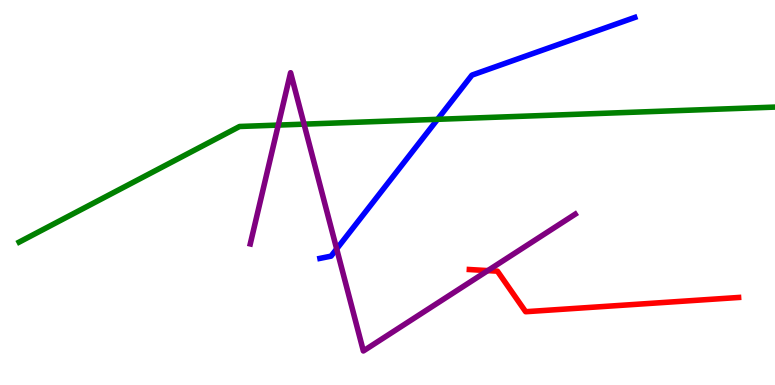[{'lines': ['blue', 'red'], 'intersections': []}, {'lines': ['green', 'red'], 'intersections': []}, {'lines': ['purple', 'red'], 'intersections': [{'x': 6.29, 'y': 2.97}]}, {'lines': ['blue', 'green'], 'intersections': [{'x': 5.65, 'y': 6.9}]}, {'lines': ['blue', 'purple'], 'intersections': [{'x': 4.34, 'y': 3.53}]}, {'lines': ['green', 'purple'], 'intersections': [{'x': 3.59, 'y': 6.75}, {'x': 3.92, 'y': 6.78}]}]